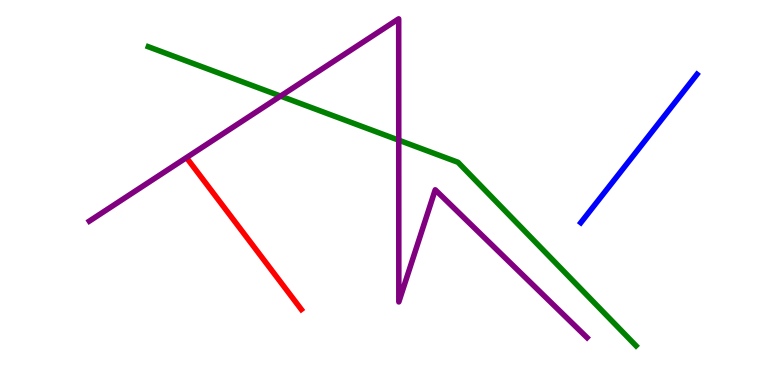[{'lines': ['blue', 'red'], 'intersections': []}, {'lines': ['green', 'red'], 'intersections': []}, {'lines': ['purple', 'red'], 'intersections': []}, {'lines': ['blue', 'green'], 'intersections': []}, {'lines': ['blue', 'purple'], 'intersections': []}, {'lines': ['green', 'purple'], 'intersections': [{'x': 3.62, 'y': 7.5}, {'x': 5.15, 'y': 6.36}]}]